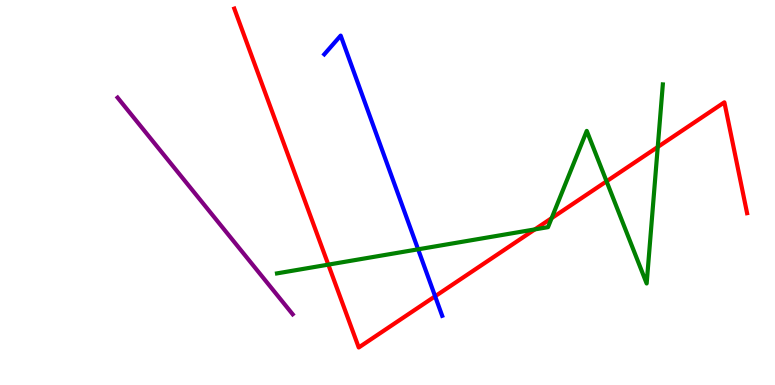[{'lines': ['blue', 'red'], 'intersections': [{'x': 5.61, 'y': 2.3}]}, {'lines': ['green', 'red'], 'intersections': [{'x': 4.24, 'y': 3.13}, {'x': 6.9, 'y': 4.04}, {'x': 7.12, 'y': 4.33}, {'x': 7.83, 'y': 5.29}, {'x': 8.49, 'y': 6.18}]}, {'lines': ['purple', 'red'], 'intersections': []}, {'lines': ['blue', 'green'], 'intersections': [{'x': 5.39, 'y': 3.52}]}, {'lines': ['blue', 'purple'], 'intersections': []}, {'lines': ['green', 'purple'], 'intersections': []}]